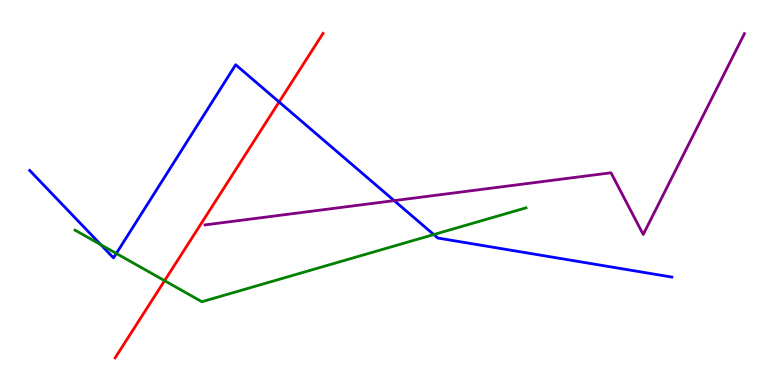[{'lines': ['blue', 'red'], 'intersections': [{'x': 3.6, 'y': 7.35}]}, {'lines': ['green', 'red'], 'intersections': [{'x': 2.12, 'y': 2.71}]}, {'lines': ['purple', 'red'], 'intersections': []}, {'lines': ['blue', 'green'], 'intersections': [{'x': 1.3, 'y': 3.64}, {'x': 1.5, 'y': 3.42}, {'x': 5.6, 'y': 3.91}]}, {'lines': ['blue', 'purple'], 'intersections': [{'x': 5.09, 'y': 4.79}]}, {'lines': ['green', 'purple'], 'intersections': []}]